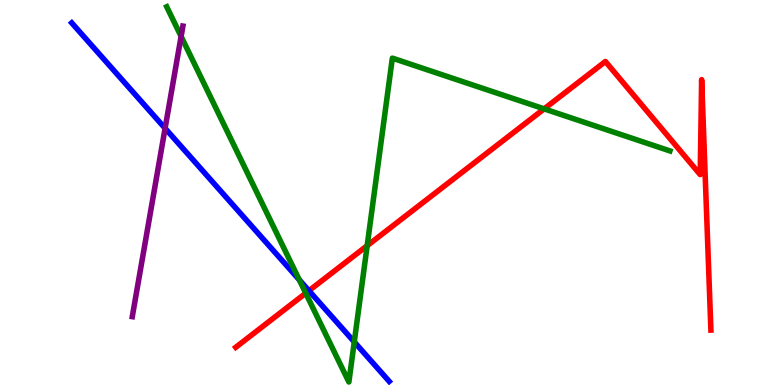[{'lines': ['blue', 'red'], 'intersections': [{'x': 3.99, 'y': 2.45}]}, {'lines': ['green', 'red'], 'intersections': [{'x': 3.95, 'y': 2.39}, {'x': 4.74, 'y': 3.62}, {'x': 7.02, 'y': 7.17}]}, {'lines': ['purple', 'red'], 'intersections': []}, {'lines': ['blue', 'green'], 'intersections': [{'x': 3.86, 'y': 2.73}, {'x': 4.57, 'y': 1.12}]}, {'lines': ['blue', 'purple'], 'intersections': [{'x': 2.13, 'y': 6.67}]}, {'lines': ['green', 'purple'], 'intersections': [{'x': 2.34, 'y': 9.05}]}]